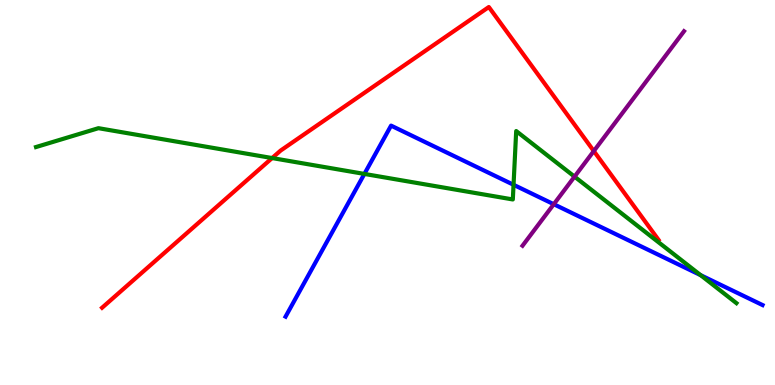[{'lines': ['blue', 'red'], 'intersections': []}, {'lines': ['green', 'red'], 'intersections': [{'x': 3.51, 'y': 5.89}]}, {'lines': ['purple', 'red'], 'intersections': [{'x': 7.66, 'y': 6.08}]}, {'lines': ['blue', 'green'], 'intersections': [{'x': 4.7, 'y': 5.48}, {'x': 6.63, 'y': 5.2}, {'x': 9.04, 'y': 2.85}]}, {'lines': ['blue', 'purple'], 'intersections': [{'x': 7.15, 'y': 4.7}]}, {'lines': ['green', 'purple'], 'intersections': [{'x': 7.41, 'y': 5.41}]}]